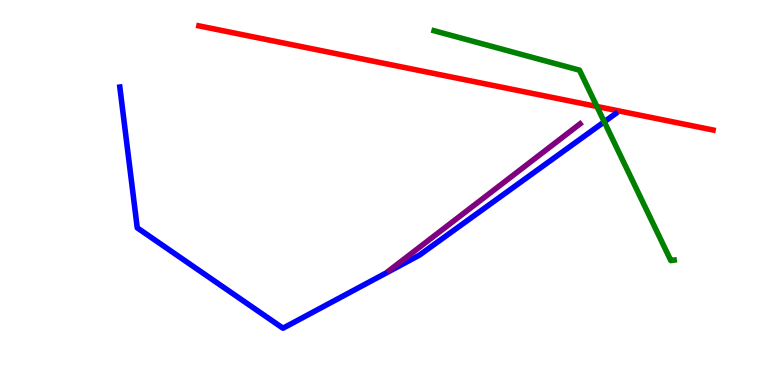[{'lines': ['blue', 'red'], 'intersections': []}, {'lines': ['green', 'red'], 'intersections': [{'x': 7.7, 'y': 7.23}]}, {'lines': ['purple', 'red'], 'intersections': []}, {'lines': ['blue', 'green'], 'intersections': [{'x': 7.8, 'y': 6.84}]}, {'lines': ['blue', 'purple'], 'intersections': []}, {'lines': ['green', 'purple'], 'intersections': []}]